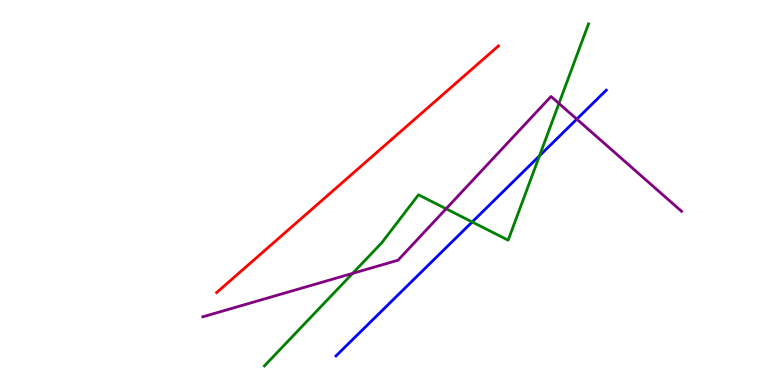[{'lines': ['blue', 'red'], 'intersections': []}, {'lines': ['green', 'red'], 'intersections': []}, {'lines': ['purple', 'red'], 'intersections': []}, {'lines': ['blue', 'green'], 'intersections': [{'x': 6.09, 'y': 4.23}, {'x': 6.96, 'y': 5.95}]}, {'lines': ['blue', 'purple'], 'intersections': [{'x': 7.44, 'y': 6.91}]}, {'lines': ['green', 'purple'], 'intersections': [{'x': 4.55, 'y': 2.9}, {'x': 5.76, 'y': 4.58}, {'x': 7.21, 'y': 7.31}]}]